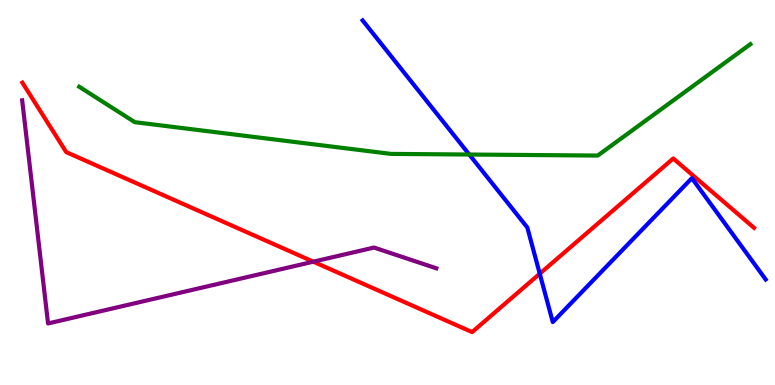[{'lines': ['blue', 'red'], 'intersections': [{'x': 6.96, 'y': 2.89}]}, {'lines': ['green', 'red'], 'intersections': []}, {'lines': ['purple', 'red'], 'intersections': [{'x': 4.04, 'y': 3.2}]}, {'lines': ['blue', 'green'], 'intersections': [{'x': 6.06, 'y': 5.99}]}, {'lines': ['blue', 'purple'], 'intersections': []}, {'lines': ['green', 'purple'], 'intersections': []}]